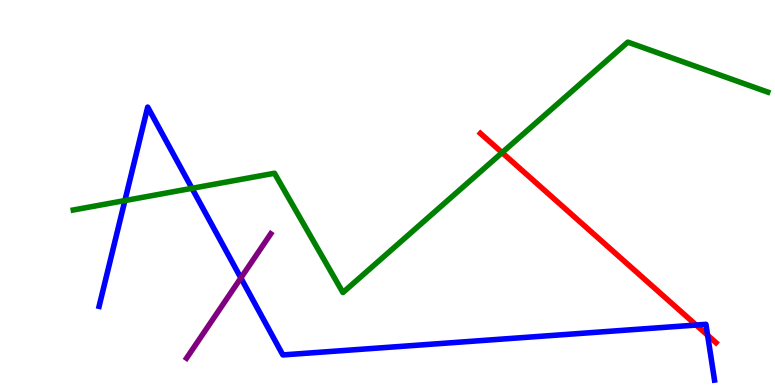[{'lines': ['blue', 'red'], 'intersections': [{'x': 8.98, 'y': 1.56}, {'x': 9.13, 'y': 1.29}]}, {'lines': ['green', 'red'], 'intersections': [{'x': 6.48, 'y': 6.04}]}, {'lines': ['purple', 'red'], 'intersections': []}, {'lines': ['blue', 'green'], 'intersections': [{'x': 1.61, 'y': 4.79}, {'x': 2.48, 'y': 5.11}]}, {'lines': ['blue', 'purple'], 'intersections': [{'x': 3.11, 'y': 2.78}]}, {'lines': ['green', 'purple'], 'intersections': []}]